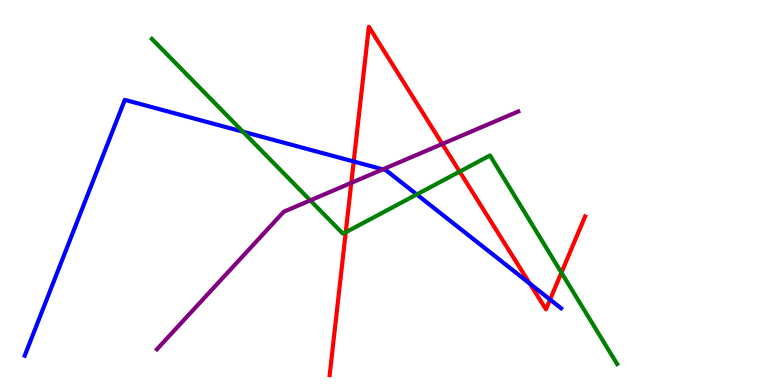[{'lines': ['blue', 'red'], 'intersections': [{'x': 4.56, 'y': 5.81}, {'x': 6.84, 'y': 2.63}, {'x': 7.1, 'y': 2.22}]}, {'lines': ['green', 'red'], 'intersections': [{'x': 4.46, 'y': 3.97}, {'x': 5.93, 'y': 5.54}, {'x': 7.24, 'y': 2.92}]}, {'lines': ['purple', 'red'], 'intersections': [{'x': 4.53, 'y': 5.25}, {'x': 5.71, 'y': 6.26}]}, {'lines': ['blue', 'green'], 'intersections': [{'x': 3.13, 'y': 6.58}, {'x': 5.38, 'y': 4.95}]}, {'lines': ['blue', 'purple'], 'intersections': [{'x': 4.94, 'y': 5.6}]}, {'lines': ['green', 'purple'], 'intersections': [{'x': 4.0, 'y': 4.8}]}]